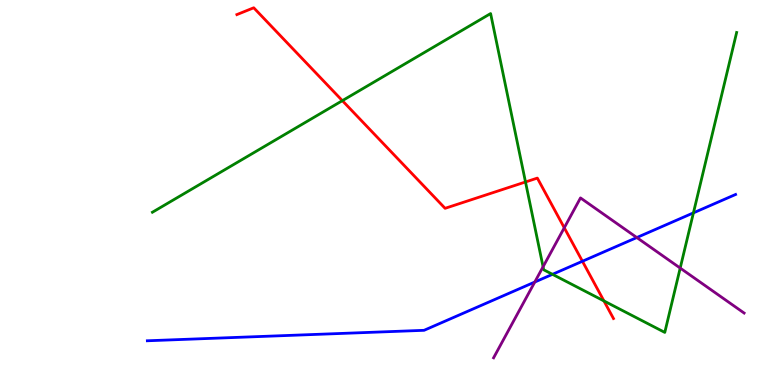[{'lines': ['blue', 'red'], 'intersections': [{'x': 7.52, 'y': 3.21}]}, {'lines': ['green', 'red'], 'intersections': [{'x': 4.42, 'y': 7.39}, {'x': 6.78, 'y': 5.27}, {'x': 7.79, 'y': 2.18}]}, {'lines': ['purple', 'red'], 'intersections': [{'x': 7.28, 'y': 4.08}]}, {'lines': ['blue', 'green'], 'intersections': [{'x': 7.13, 'y': 2.87}, {'x': 8.95, 'y': 4.47}]}, {'lines': ['blue', 'purple'], 'intersections': [{'x': 6.9, 'y': 2.67}, {'x': 8.22, 'y': 3.83}]}, {'lines': ['green', 'purple'], 'intersections': [{'x': 7.01, 'y': 3.07}, {'x': 8.78, 'y': 3.04}]}]